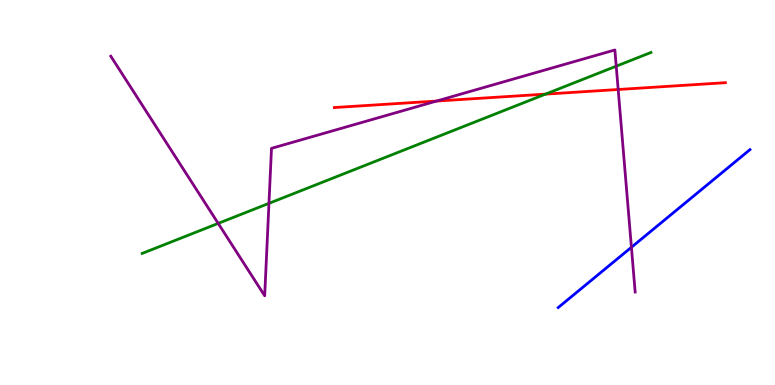[{'lines': ['blue', 'red'], 'intersections': []}, {'lines': ['green', 'red'], 'intersections': [{'x': 7.04, 'y': 7.56}]}, {'lines': ['purple', 'red'], 'intersections': [{'x': 5.63, 'y': 7.38}, {'x': 7.98, 'y': 7.68}]}, {'lines': ['blue', 'green'], 'intersections': []}, {'lines': ['blue', 'purple'], 'intersections': [{'x': 8.15, 'y': 3.58}]}, {'lines': ['green', 'purple'], 'intersections': [{'x': 2.82, 'y': 4.2}, {'x': 3.47, 'y': 4.72}, {'x': 7.95, 'y': 8.28}]}]